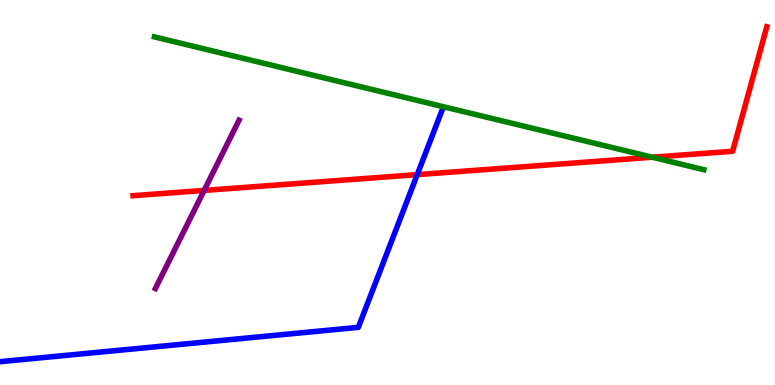[{'lines': ['blue', 'red'], 'intersections': [{'x': 5.38, 'y': 5.46}]}, {'lines': ['green', 'red'], 'intersections': [{'x': 8.42, 'y': 5.92}]}, {'lines': ['purple', 'red'], 'intersections': [{'x': 2.63, 'y': 5.05}]}, {'lines': ['blue', 'green'], 'intersections': []}, {'lines': ['blue', 'purple'], 'intersections': []}, {'lines': ['green', 'purple'], 'intersections': []}]